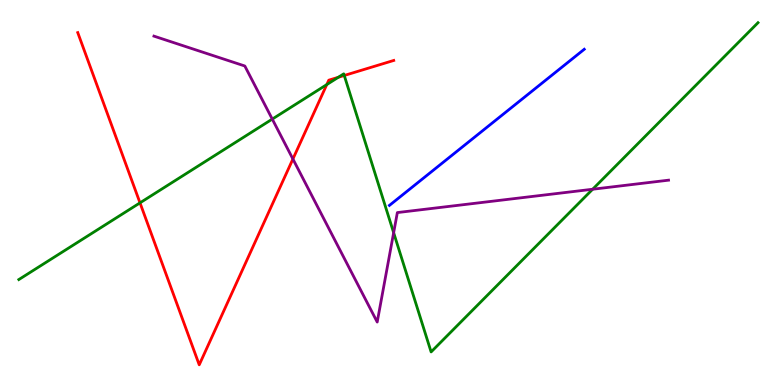[{'lines': ['blue', 'red'], 'intersections': []}, {'lines': ['green', 'red'], 'intersections': [{'x': 1.81, 'y': 4.73}, {'x': 4.22, 'y': 7.8}, {'x': 4.37, 'y': 7.99}, {'x': 4.44, 'y': 8.04}]}, {'lines': ['purple', 'red'], 'intersections': [{'x': 3.78, 'y': 5.87}]}, {'lines': ['blue', 'green'], 'intersections': []}, {'lines': ['blue', 'purple'], 'intersections': []}, {'lines': ['green', 'purple'], 'intersections': [{'x': 3.51, 'y': 6.91}, {'x': 5.08, 'y': 3.96}, {'x': 7.65, 'y': 5.08}]}]